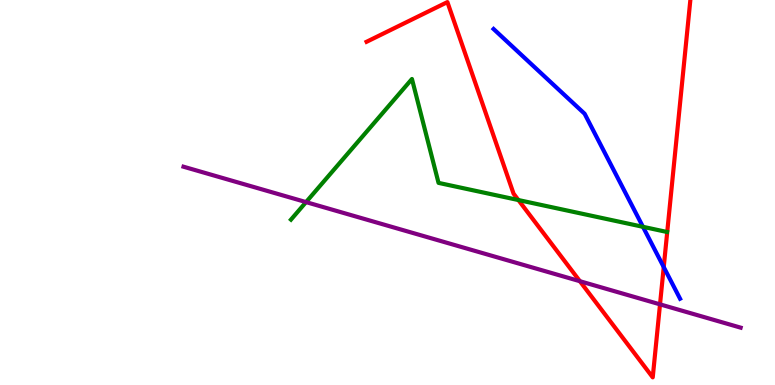[{'lines': ['blue', 'red'], 'intersections': [{'x': 8.56, 'y': 3.06}]}, {'lines': ['green', 'red'], 'intersections': [{'x': 6.69, 'y': 4.8}]}, {'lines': ['purple', 'red'], 'intersections': [{'x': 7.48, 'y': 2.7}, {'x': 8.52, 'y': 2.09}]}, {'lines': ['blue', 'green'], 'intersections': [{'x': 8.3, 'y': 4.11}]}, {'lines': ['blue', 'purple'], 'intersections': []}, {'lines': ['green', 'purple'], 'intersections': [{'x': 3.95, 'y': 4.75}]}]